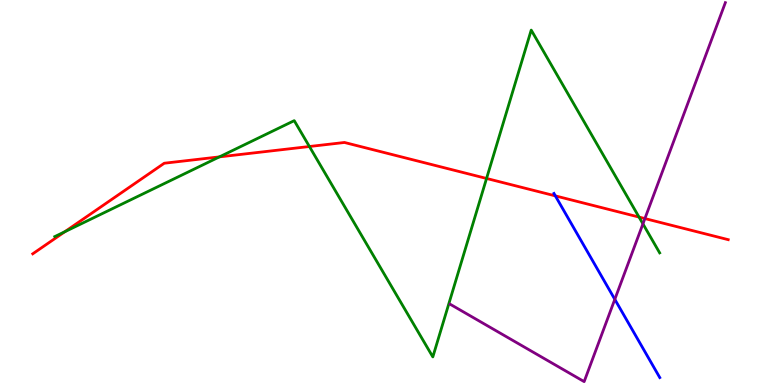[{'lines': ['blue', 'red'], 'intersections': [{'x': 7.17, 'y': 4.91}]}, {'lines': ['green', 'red'], 'intersections': [{'x': 0.836, 'y': 3.98}, {'x': 2.83, 'y': 5.93}, {'x': 3.99, 'y': 6.19}, {'x': 6.28, 'y': 5.36}, {'x': 8.25, 'y': 4.36}]}, {'lines': ['purple', 'red'], 'intersections': [{'x': 8.32, 'y': 4.32}]}, {'lines': ['blue', 'green'], 'intersections': []}, {'lines': ['blue', 'purple'], 'intersections': [{'x': 7.93, 'y': 2.22}]}, {'lines': ['green', 'purple'], 'intersections': [{'x': 8.3, 'y': 4.19}]}]